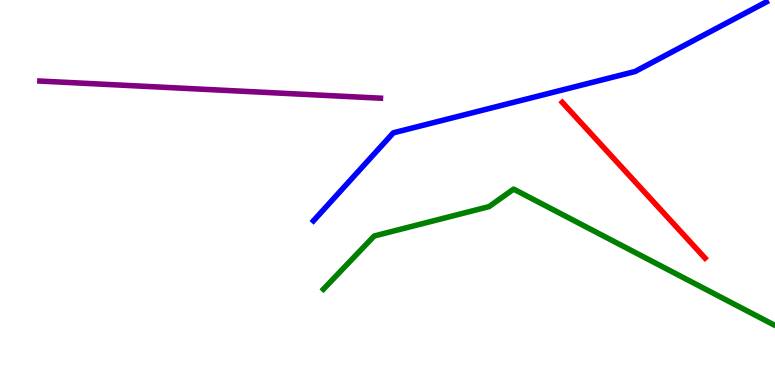[{'lines': ['blue', 'red'], 'intersections': []}, {'lines': ['green', 'red'], 'intersections': []}, {'lines': ['purple', 'red'], 'intersections': []}, {'lines': ['blue', 'green'], 'intersections': []}, {'lines': ['blue', 'purple'], 'intersections': []}, {'lines': ['green', 'purple'], 'intersections': []}]